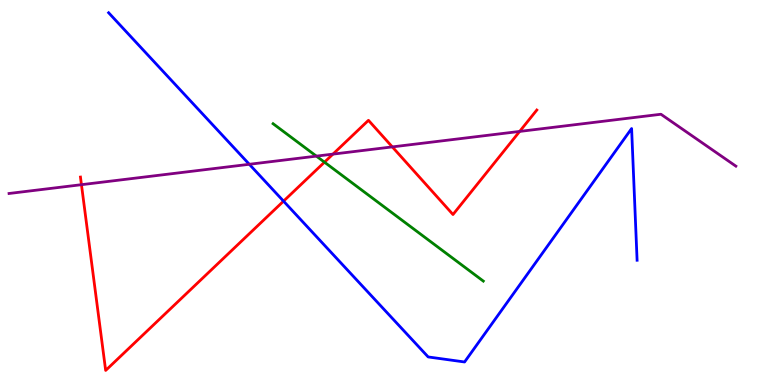[{'lines': ['blue', 'red'], 'intersections': [{'x': 3.66, 'y': 4.78}]}, {'lines': ['green', 'red'], 'intersections': [{'x': 4.19, 'y': 5.79}]}, {'lines': ['purple', 'red'], 'intersections': [{'x': 1.05, 'y': 5.2}, {'x': 4.3, 'y': 6.0}, {'x': 5.06, 'y': 6.18}, {'x': 6.71, 'y': 6.59}]}, {'lines': ['blue', 'green'], 'intersections': []}, {'lines': ['blue', 'purple'], 'intersections': [{'x': 3.22, 'y': 5.73}]}, {'lines': ['green', 'purple'], 'intersections': [{'x': 4.08, 'y': 5.94}]}]